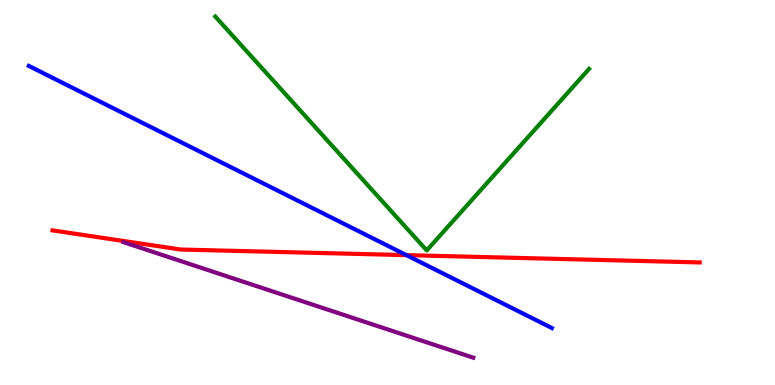[{'lines': ['blue', 'red'], 'intersections': [{'x': 5.24, 'y': 3.37}]}, {'lines': ['green', 'red'], 'intersections': []}, {'lines': ['purple', 'red'], 'intersections': []}, {'lines': ['blue', 'green'], 'intersections': []}, {'lines': ['blue', 'purple'], 'intersections': []}, {'lines': ['green', 'purple'], 'intersections': []}]